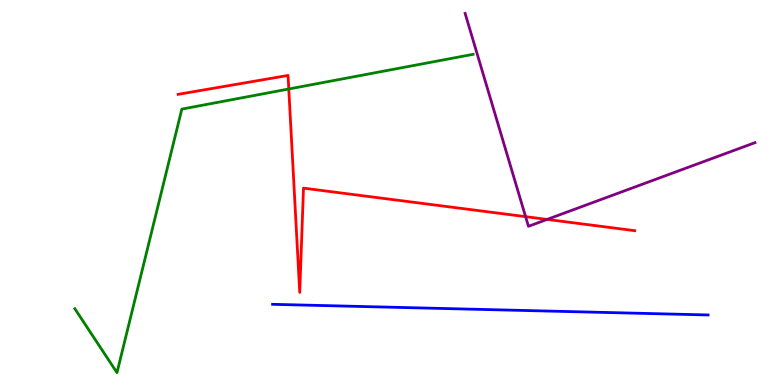[{'lines': ['blue', 'red'], 'intersections': []}, {'lines': ['green', 'red'], 'intersections': [{'x': 3.73, 'y': 7.69}]}, {'lines': ['purple', 'red'], 'intersections': [{'x': 6.78, 'y': 4.37}, {'x': 7.06, 'y': 4.3}]}, {'lines': ['blue', 'green'], 'intersections': []}, {'lines': ['blue', 'purple'], 'intersections': []}, {'lines': ['green', 'purple'], 'intersections': []}]